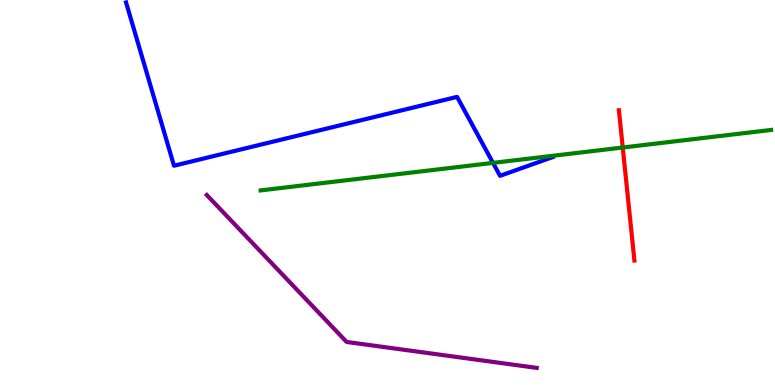[{'lines': ['blue', 'red'], 'intersections': []}, {'lines': ['green', 'red'], 'intersections': [{'x': 8.04, 'y': 6.17}]}, {'lines': ['purple', 'red'], 'intersections': []}, {'lines': ['blue', 'green'], 'intersections': [{'x': 6.36, 'y': 5.77}]}, {'lines': ['blue', 'purple'], 'intersections': []}, {'lines': ['green', 'purple'], 'intersections': []}]